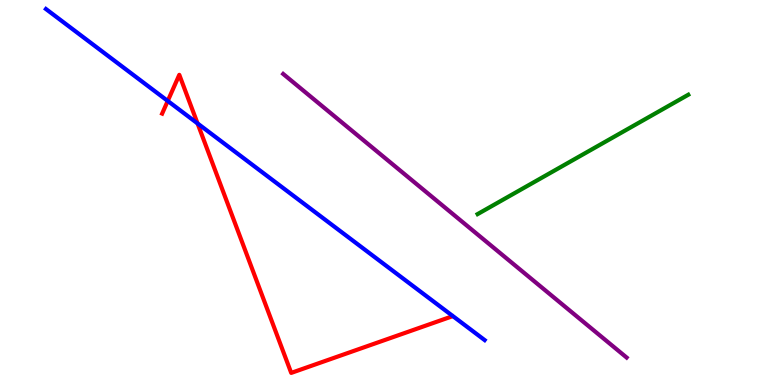[{'lines': ['blue', 'red'], 'intersections': [{'x': 2.16, 'y': 7.38}, {'x': 2.55, 'y': 6.79}]}, {'lines': ['green', 'red'], 'intersections': []}, {'lines': ['purple', 'red'], 'intersections': []}, {'lines': ['blue', 'green'], 'intersections': []}, {'lines': ['blue', 'purple'], 'intersections': []}, {'lines': ['green', 'purple'], 'intersections': []}]